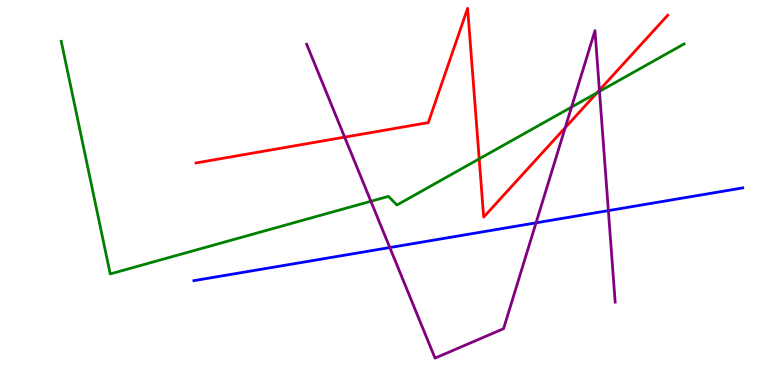[{'lines': ['blue', 'red'], 'intersections': []}, {'lines': ['green', 'red'], 'intersections': [{'x': 6.18, 'y': 5.87}, {'x': 7.7, 'y': 7.59}]}, {'lines': ['purple', 'red'], 'intersections': [{'x': 4.45, 'y': 6.44}, {'x': 7.29, 'y': 6.68}, {'x': 7.73, 'y': 7.66}]}, {'lines': ['blue', 'green'], 'intersections': []}, {'lines': ['blue', 'purple'], 'intersections': [{'x': 5.03, 'y': 3.57}, {'x': 6.92, 'y': 4.21}, {'x': 7.85, 'y': 4.53}]}, {'lines': ['green', 'purple'], 'intersections': [{'x': 4.79, 'y': 4.77}, {'x': 7.37, 'y': 7.22}, {'x': 7.74, 'y': 7.63}]}]